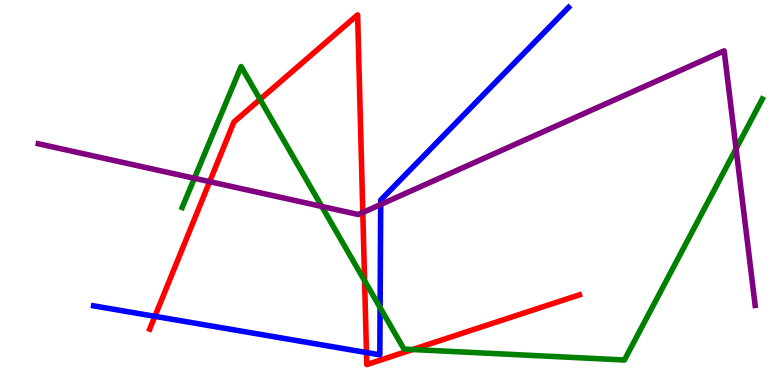[{'lines': ['blue', 'red'], 'intersections': [{'x': 2.0, 'y': 1.78}, {'x': 4.73, 'y': 0.843}]}, {'lines': ['green', 'red'], 'intersections': [{'x': 3.36, 'y': 7.42}, {'x': 4.7, 'y': 2.71}, {'x': 5.32, 'y': 0.921}]}, {'lines': ['purple', 'red'], 'intersections': [{'x': 2.71, 'y': 5.28}, {'x': 4.68, 'y': 4.48}]}, {'lines': ['blue', 'green'], 'intersections': [{'x': 4.9, 'y': 2.01}]}, {'lines': ['blue', 'purple'], 'intersections': [{'x': 4.91, 'y': 4.69}]}, {'lines': ['green', 'purple'], 'intersections': [{'x': 2.51, 'y': 5.37}, {'x': 4.15, 'y': 4.64}, {'x': 9.5, 'y': 6.14}]}]